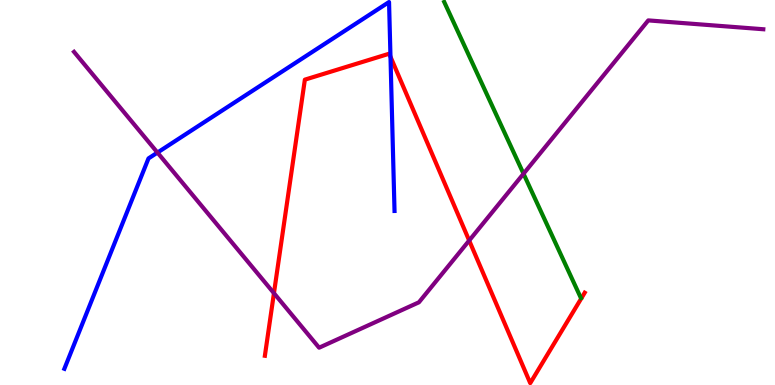[{'lines': ['blue', 'red'], 'intersections': [{'x': 5.04, 'y': 8.53}]}, {'lines': ['green', 'red'], 'intersections': []}, {'lines': ['purple', 'red'], 'intersections': [{'x': 3.53, 'y': 2.38}, {'x': 6.05, 'y': 3.75}]}, {'lines': ['blue', 'green'], 'intersections': []}, {'lines': ['blue', 'purple'], 'intersections': [{'x': 2.03, 'y': 6.04}]}, {'lines': ['green', 'purple'], 'intersections': [{'x': 6.76, 'y': 5.49}]}]